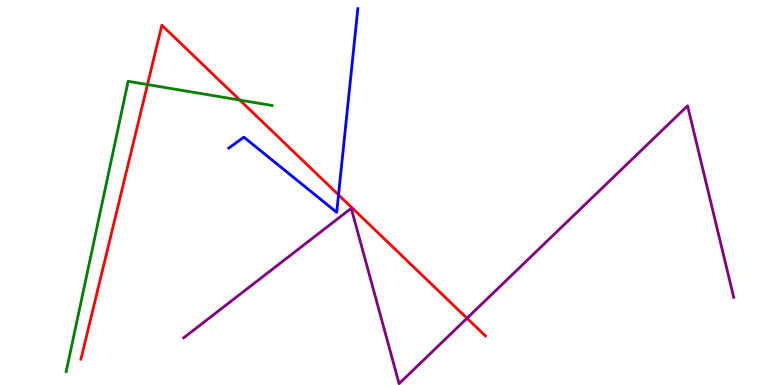[{'lines': ['blue', 'red'], 'intersections': [{'x': 4.37, 'y': 4.94}]}, {'lines': ['green', 'red'], 'intersections': [{'x': 1.9, 'y': 7.8}, {'x': 3.09, 'y': 7.4}]}, {'lines': ['purple', 'red'], 'intersections': [{'x': 6.03, 'y': 1.73}]}, {'lines': ['blue', 'green'], 'intersections': []}, {'lines': ['blue', 'purple'], 'intersections': []}, {'lines': ['green', 'purple'], 'intersections': []}]